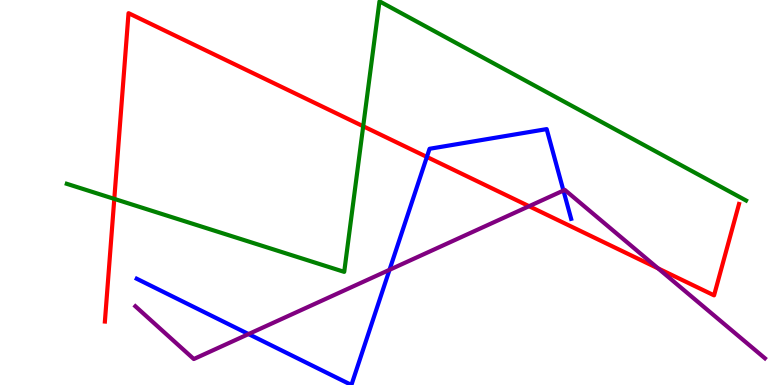[{'lines': ['blue', 'red'], 'intersections': [{'x': 5.51, 'y': 5.92}]}, {'lines': ['green', 'red'], 'intersections': [{'x': 1.47, 'y': 4.83}, {'x': 4.69, 'y': 6.72}]}, {'lines': ['purple', 'red'], 'intersections': [{'x': 6.83, 'y': 4.64}, {'x': 8.49, 'y': 3.03}]}, {'lines': ['blue', 'green'], 'intersections': []}, {'lines': ['blue', 'purple'], 'intersections': [{'x': 3.21, 'y': 1.32}, {'x': 5.03, 'y': 2.99}, {'x': 7.27, 'y': 5.05}]}, {'lines': ['green', 'purple'], 'intersections': []}]